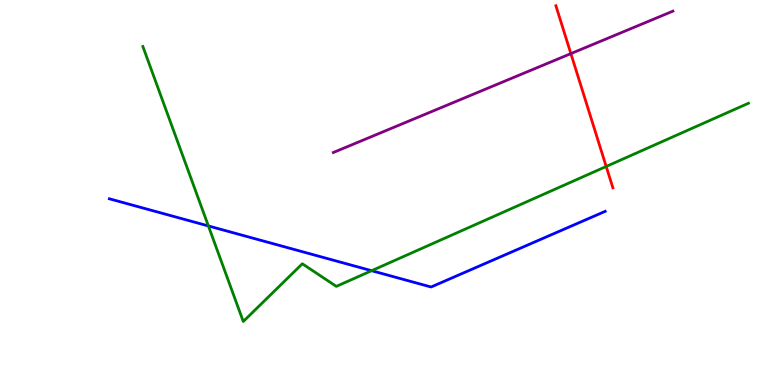[{'lines': ['blue', 'red'], 'intersections': []}, {'lines': ['green', 'red'], 'intersections': [{'x': 7.82, 'y': 5.68}]}, {'lines': ['purple', 'red'], 'intersections': [{'x': 7.37, 'y': 8.61}]}, {'lines': ['blue', 'green'], 'intersections': [{'x': 2.69, 'y': 4.13}, {'x': 4.8, 'y': 2.97}]}, {'lines': ['blue', 'purple'], 'intersections': []}, {'lines': ['green', 'purple'], 'intersections': []}]